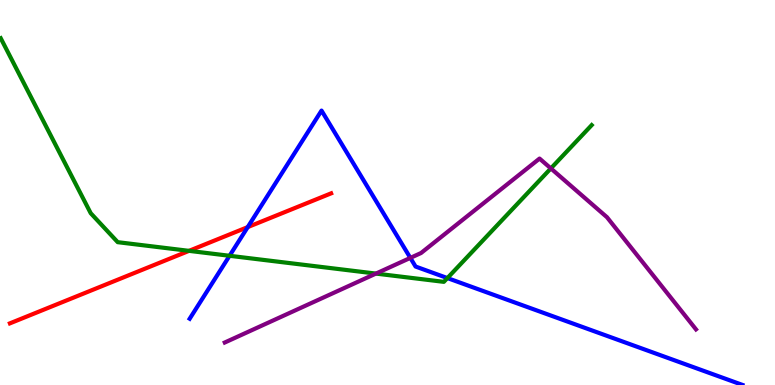[{'lines': ['blue', 'red'], 'intersections': [{'x': 3.2, 'y': 4.1}]}, {'lines': ['green', 'red'], 'intersections': [{'x': 2.44, 'y': 3.48}]}, {'lines': ['purple', 'red'], 'intersections': []}, {'lines': ['blue', 'green'], 'intersections': [{'x': 2.96, 'y': 3.36}, {'x': 5.77, 'y': 2.78}]}, {'lines': ['blue', 'purple'], 'intersections': [{'x': 5.29, 'y': 3.3}]}, {'lines': ['green', 'purple'], 'intersections': [{'x': 4.85, 'y': 2.89}, {'x': 7.11, 'y': 5.63}]}]